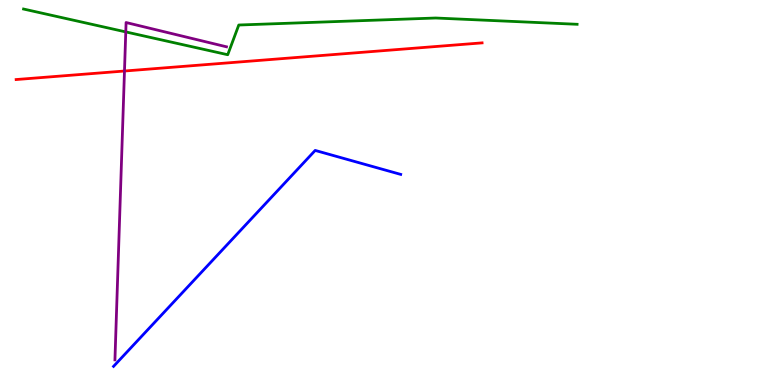[{'lines': ['blue', 'red'], 'intersections': []}, {'lines': ['green', 'red'], 'intersections': []}, {'lines': ['purple', 'red'], 'intersections': [{'x': 1.61, 'y': 8.16}]}, {'lines': ['blue', 'green'], 'intersections': []}, {'lines': ['blue', 'purple'], 'intersections': []}, {'lines': ['green', 'purple'], 'intersections': [{'x': 1.62, 'y': 9.17}]}]